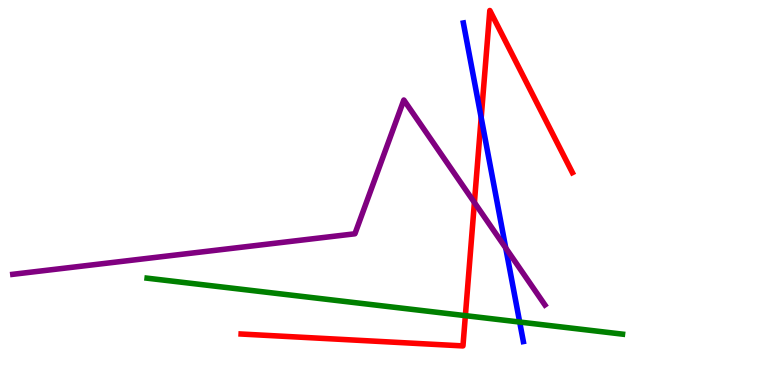[{'lines': ['blue', 'red'], 'intersections': [{'x': 6.21, 'y': 6.94}]}, {'lines': ['green', 'red'], 'intersections': [{'x': 6.0, 'y': 1.8}]}, {'lines': ['purple', 'red'], 'intersections': [{'x': 6.12, 'y': 4.74}]}, {'lines': ['blue', 'green'], 'intersections': [{'x': 6.71, 'y': 1.64}]}, {'lines': ['blue', 'purple'], 'intersections': [{'x': 6.53, 'y': 3.56}]}, {'lines': ['green', 'purple'], 'intersections': []}]